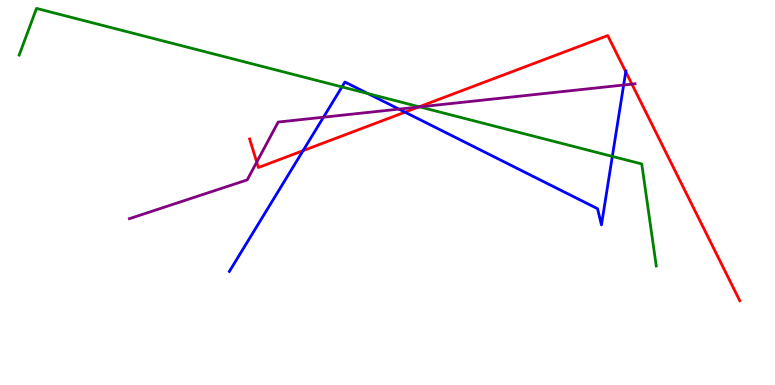[{'lines': ['blue', 'red'], 'intersections': [{'x': 3.91, 'y': 6.09}, {'x': 5.23, 'y': 7.09}, {'x': 8.07, 'y': 8.14}]}, {'lines': ['green', 'red'], 'intersections': [{'x': 5.41, 'y': 7.23}]}, {'lines': ['purple', 'red'], 'intersections': [{'x': 3.31, 'y': 5.79}, {'x': 5.4, 'y': 7.22}, {'x': 8.15, 'y': 7.81}]}, {'lines': ['blue', 'green'], 'intersections': [{'x': 4.41, 'y': 7.74}, {'x': 4.75, 'y': 7.57}, {'x': 7.9, 'y': 5.94}]}, {'lines': ['blue', 'purple'], 'intersections': [{'x': 4.17, 'y': 6.96}, {'x': 5.15, 'y': 7.17}, {'x': 8.05, 'y': 7.79}]}, {'lines': ['green', 'purple'], 'intersections': [{'x': 5.42, 'y': 7.22}]}]